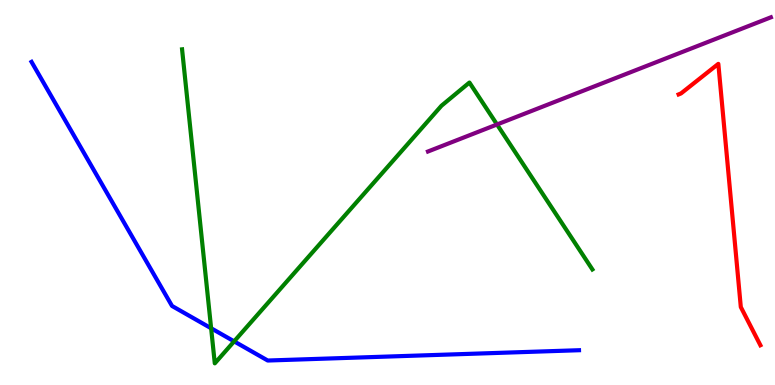[{'lines': ['blue', 'red'], 'intersections': []}, {'lines': ['green', 'red'], 'intersections': []}, {'lines': ['purple', 'red'], 'intersections': []}, {'lines': ['blue', 'green'], 'intersections': [{'x': 2.72, 'y': 1.47}, {'x': 3.02, 'y': 1.13}]}, {'lines': ['blue', 'purple'], 'intersections': []}, {'lines': ['green', 'purple'], 'intersections': [{'x': 6.41, 'y': 6.77}]}]